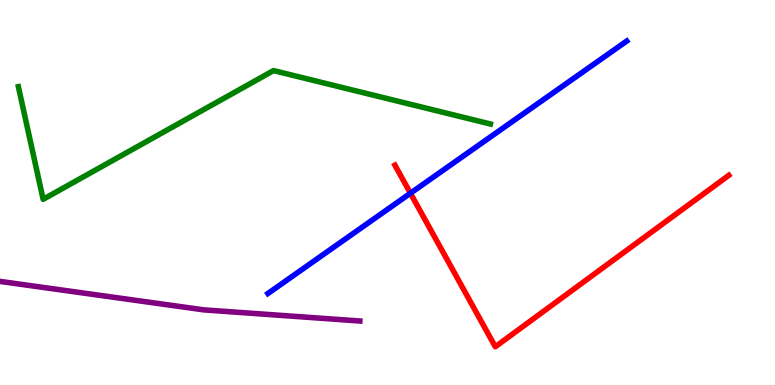[{'lines': ['blue', 'red'], 'intersections': [{'x': 5.3, 'y': 4.98}]}, {'lines': ['green', 'red'], 'intersections': []}, {'lines': ['purple', 'red'], 'intersections': []}, {'lines': ['blue', 'green'], 'intersections': []}, {'lines': ['blue', 'purple'], 'intersections': []}, {'lines': ['green', 'purple'], 'intersections': []}]